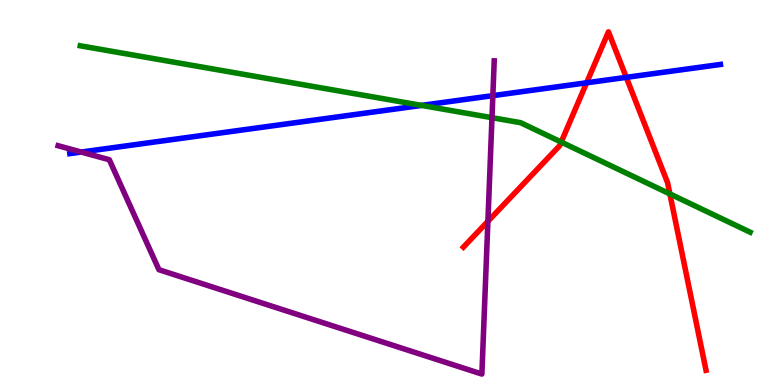[{'lines': ['blue', 'red'], 'intersections': [{'x': 7.57, 'y': 7.85}, {'x': 8.08, 'y': 7.99}]}, {'lines': ['green', 'red'], 'intersections': [{'x': 7.24, 'y': 6.31}, {'x': 8.64, 'y': 4.96}]}, {'lines': ['purple', 'red'], 'intersections': [{'x': 6.3, 'y': 4.25}]}, {'lines': ['blue', 'green'], 'intersections': [{'x': 5.44, 'y': 7.26}]}, {'lines': ['blue', 'purple'], 'intersections': [{'x': 1.05, 'y': 6.05}, {'x': 6.36, 'y': 7.52}]}, {'lines': ['green', 'purple'], 'intersections': [{'x': 6.35, 'y': 6.94}]}]